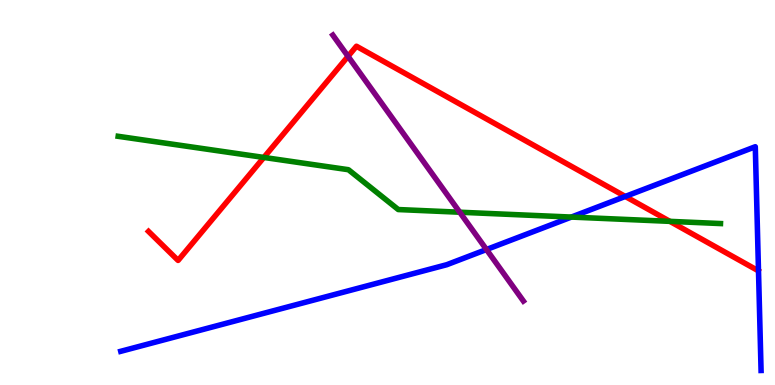[{'lines': ['blue', 'red'], 'intersections': [{'x': 8.07, 'y': 4.9}]}, {'lines': ['green', 'red'], 'intersections': [{'x': 3.4, 'y': 5.91}, {'x': 8.64, 'y': 4.25}]}, {'lines': ['purple', 'red'], 'intersections': [{'x': 4.49, 'y': 8.54}]}, {'lines': ['blue', 'green'], 'intersections': [{'x': 7.37, 'y': 4.36}]}, {'lines': ['blue', 'purple'], 'intersections': [{'x': 6.28, 'y': 3.52}]}, {'lines': ['green', 'purple'], 'intersections': [{'x': 5.93, 'y': 4.49}]}]